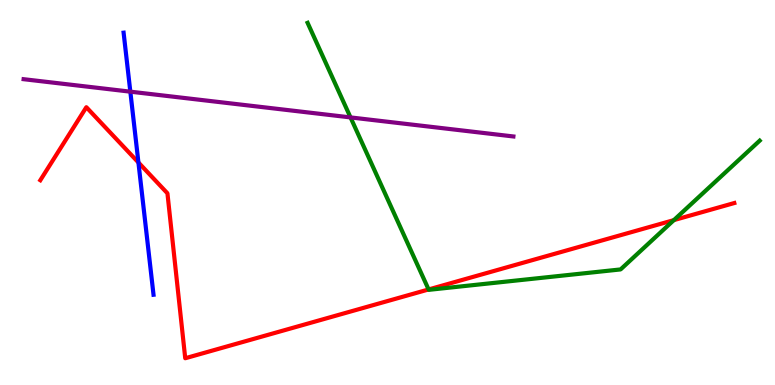[{'lines': ['blue', 'red'], 'intersections': [{'x': 1.79, 'y': 5.78}]}, {'lines': ['green', 'red'], 'intersections': [{'x': 5.53, 'y': 2.48}, {'x': 8.69, 'y': 4.28}]}, {'lines': ['purple', 'red'], 'intersections': []}, {'lines': ['blue', 'green'], 'intersections': []}, {'lines': ['blue', 'purple'], 'intersections': [{'x': 1.68, 'y': 7.62}]}, {'lines': ['green', 'purple'], 'intersections': [{'x': 4.52, 'y': 6.95}]}]